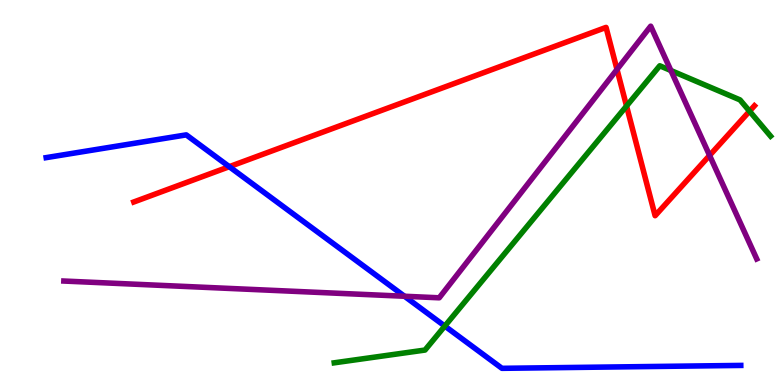[{'lines': ['blue', 'red'], 'intersections': [{'x': 2.96, 'y': 5.67}]}, {'lines': ['green', 'red'], 'intersections': [{'x': 8.08, 'y': 7.25}, {'x': 9.67, 'y': 7.11}]}, {'lines': ['purple', 'red'], 'intersections': [{'x': 7.96, 'y': 8.2}, {'x': 9.16, 'y': 5.96}]}, {'lines': ['blue', 'green'], 'intersections': [{'x': 5.74, 'y': 1.53}]}, {'lines': ['blue', 'purple'], 'intersections': [{'x': 5.22, 'y': 2.3}]}, {'lines': ['green', 'purple'], 'intersections': [{'x': 8.66, 'y': 8.17}]}]